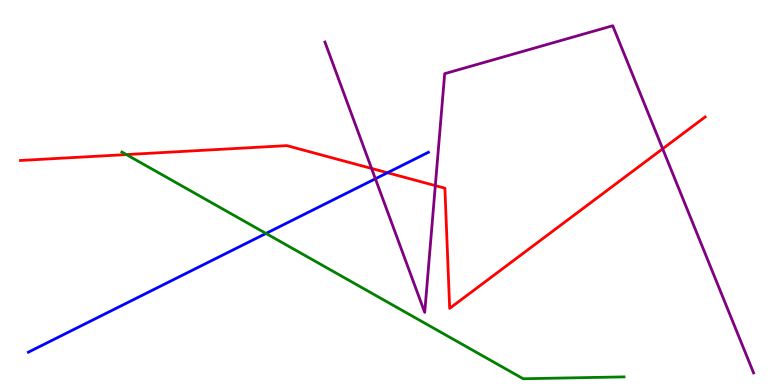[{'lines': ['blue', 'red'], 'intersections': [{'x': 5.0, 'y': 5.51}]}, {'lines': ['green', 'red'], 'intersections': [{'x': 1.63, 'y': 5.99}]}, {'lines': ['purple', 'red'], 'intersections': [{'x': 4.79, 'y': 5.62}, {'x': 5.62, 'y': 5.18}, {'x': 8.55, 'y': 6.14}]}, {'lines': ['blue', 'green'], 'intersections': [{'x': 3.43, 'y': 3.94}]}, {'lines': ['blue', 'purple'], 'intersections': [{'x': 4.84, 'y': 5.36}]}, {'lines': ['green', 'purple'], 'intersections': []}]